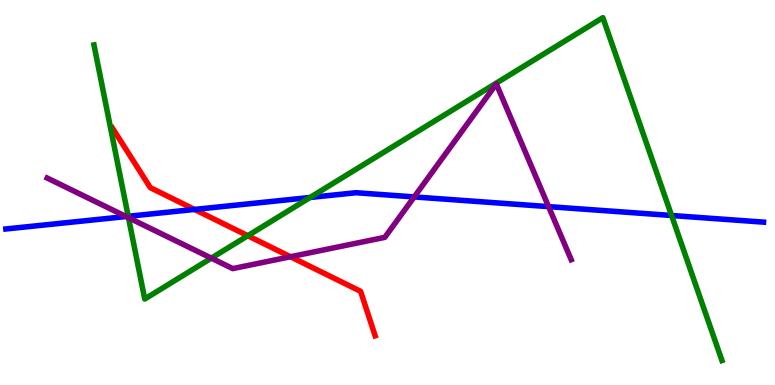[{'lines': ['blue', 'red'], 'intersections': [{'x': 2.51, 'y': 4.56}]}, {'lines': ['green', 'red'], 'intersections': [{'x': 3.2, 'y': 3.88}]}, {'lines': ['purple', 'red'], 'intersections': [{'x': 3.75, 'y': 3.33}]}, {'lines': ['blue', 'green'], 'intersections': [{'x': 1.65, 'y': 4.38}, {'x': 4.0, 'y': 4.87}, {'x': 8.67, 'y': 4.4}]}, {'lines': ['blue', 'purple'], 'intersections': [{'x': 1.63, 'y': 4.38}, {'x': 5.34, 'y': 4.89}, {'x': 7.08, 'y': 4.63}]}, {'lines': ['green', 'purple'], 'intersections': [{'x': 1.66, 'y': 4.35}, {'x': 2.73, 'y': 3.3}]}]